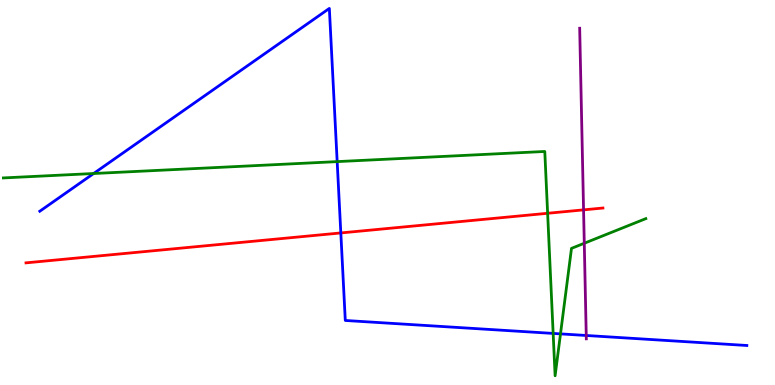[{'lines': ['blue', 'red'], 'intersections': [{'x': 4.4, 'y': 3.95}]}, {'lines': ['green', 'red'], 'intersections': [{'x': 7.07, 'y': 4.46}]}, {'lines': ['purple', 'red'], 'intersections': [{'x': 7.53, 'y': 4.55}]}, {'lines': ['blue', 'green'], 'intersections': [{'x': 1.21, 'y': 5.49}, {'x': 4.35, 'y': 5.8}, {'x': 7.14, 'y': 1.34}, {'x': 7.23, 'y': 1.33}]}, {'lines': ['blue', 'purple'], 'intersections': [{'x': 7.56, 'y': 1.29}]}, {'lines': ['green', 'purple'], 'intersections': [{'x': 7.54, 'y': 3.68}]}]